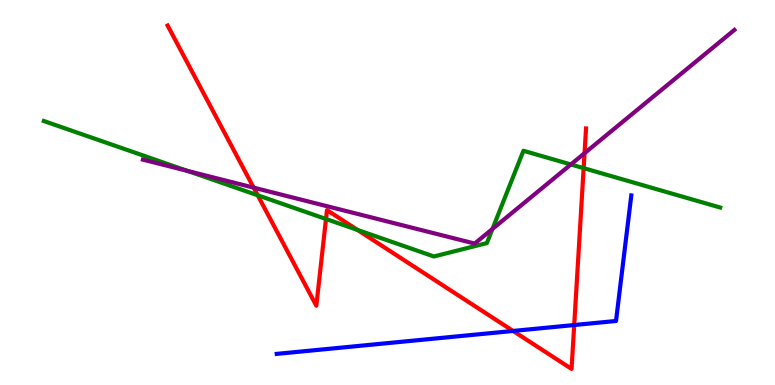[{'lines': ['blue', 'red'], 'intersections': [{'x': 6.62, 'y': 1.4}, {'x': 7.41, 'y': 1.56}]}, {'lines': ['green', 'red'], 'intersections': [{'x': 3.33, 'y': 4.93}, {'x': 4.21, 'y': 4.31}, {'x': 4.61, 'y': 4.03}, {'x': 7.53, 'y': 5.63}]}, {'lines': ['purple', 'red'], 'intersections': [{'x': 3.27, 'y': 5.13}, {'x': 7.54, 'y': 6.02}]}, {'lines': ['blue', 'green'], 'intersections': []}, {'lines': ['blue', 'purple'], 'intersections': []}, {'lines': ['green', 'purple'], 'intersections': [{'x': 2.42, 'y': 5.56}, {'x': 6.35, 'y': 4.05}, {'x': 7.37, 'y': 5.73}]}]